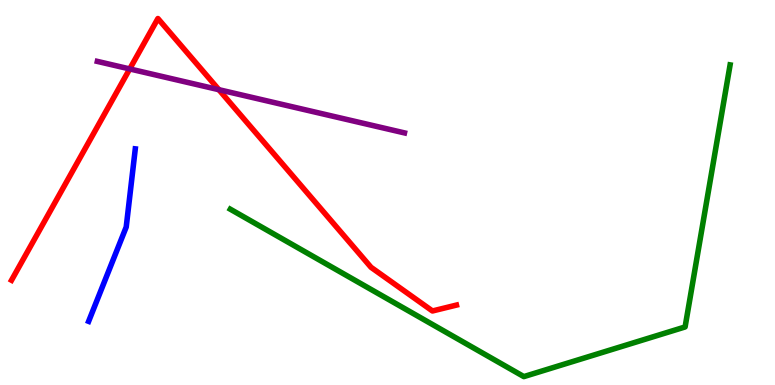[{'lines': ['blue', 'red'], 'intersections': []}, {'lines': ['green', 'red'], 'intersections': []}, {'lines': ['purple', 'red'], 'intersections': [{'x': 1.67, 'y': 8.21}, {'x': 2.82, 'y': 7.67}]}, {'lines': ['blue', 'green'], 'intersections': []}, {'lines': ['blue', 'purple'], 'intersections': []}, {'lines': ['green', 'purple'], 'intersections': []}]